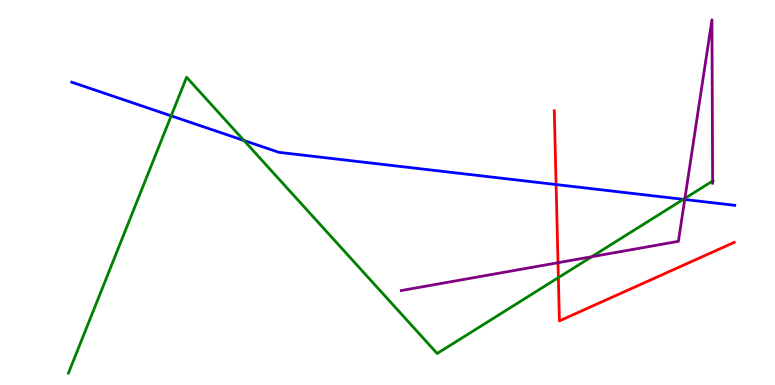[{'lines': ['blue', 'red'], 'intersections': [{'x': 7.18, 'y': 5.21}]}, {'lines': ['green', 'red'], 'intersections': [{'x': 7.2, 'y': 2.79}]}, {'lines': ['purple', 'red'], 'intersections': [{'x': 7.2, 'y': 3.18}]}, {'lines': ['blue', 'green'], 'intersections': [{'x': 2.21, 'y': 6.99}, {'x': 3.15, 'y': 6.35}, {'x': 8.82, 'y': 4.82}]}, {'lines': ['blue', 'purple'], 'intersections': [{'x': 8.84, 'y': 4.82}]}, {'lines': ['green', 'purple'], 'intersections': [{'x': 7.63, 'y': 3.33}, {'x': 8.84, 'y': 4.85}, {'x': 9.2, 'y': 5.3}]}]